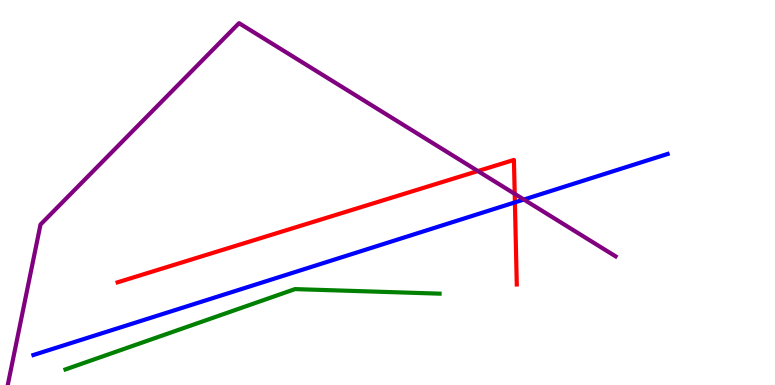[{'lines': ['blue', 'red'], 'intersections': [{'x': 6.64, 'y': 4.74}]}, {'lines': ['green', 'red'], 'intersections': []}, {'lines': ['purple', 'red'], 'intersections': [{'x': 6.17, 'y': 5.56}, {'x': 6.64, 'y': 4.96}]}, {'lines': ['blue', 'green'], 'intersections': []}, {'lines': ['blue', 'purple'], 'intersections': [{'x': 6.76, 'y': 4.82}]}, {'lines': ['green', 'purple'], 'intersections': []}]